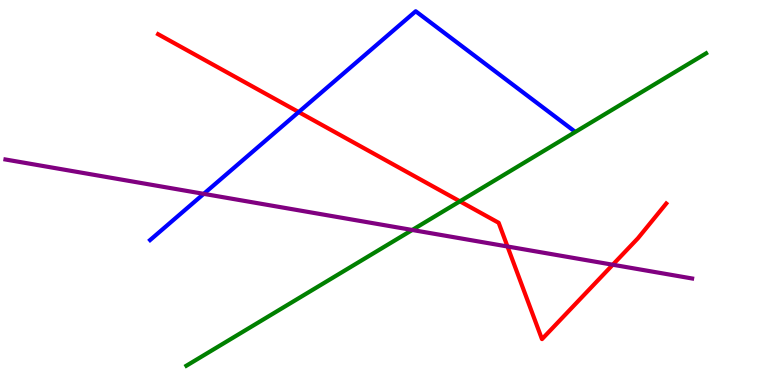[{'lines': ['blue', 'red'], 'intersections': [{'x': 3.85, 'y': 7.09}]}, {'lines': ['green', 'red'], 'intersections': [{'x': 5.93, 'y': 4.77}]}, {'lines': ['purple', 'red'], 'intersections': [{'x': 6.55, 'y': 3.6}, {'x': 7.91, 'y': 3.12}]}, {'lines': ['blue', 'green'], 'intersections': []}, {'lines': ['blue', 'purple'], 'intersections': [{'x': 2.63, 'y': 4.97}]}, {'lines': ['green', 'purple'], 'intersections': [{'x': 5.32, 'y': 4.03}]}]